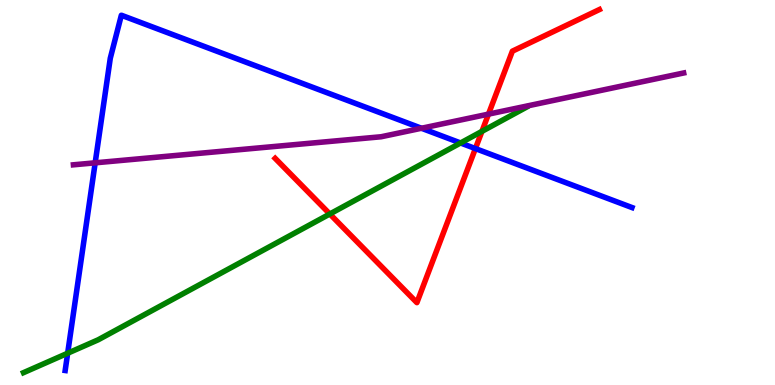[{'lines': ['blue', 'red'], 'intersections': [{'x': 6.13, 'y': 6.14}]}, {'lines': ['green', 'red'], 'intersections': [{'x': 4.26, 'y': 4.44}, {'x': 6.22, 'y': 6.59}]}, {'lines': ['purple', 'red'], 'intersections': [{'x': 6.3, 'y': 7.04}]}, {'lines': ['blue', 'green'], 'intersections': [{'x': 0.873, 'y': 0.825}, {'x': 5.94, 'y': 6.29}]}, {'lines': ['blue', 'purple'], 'intersections': [{'x': 1.23, 'y': 5.77}, {'x': 5.44, 'y': 6.67}]}, {'lines': ['green', 'purple'], 'intersections': []}]